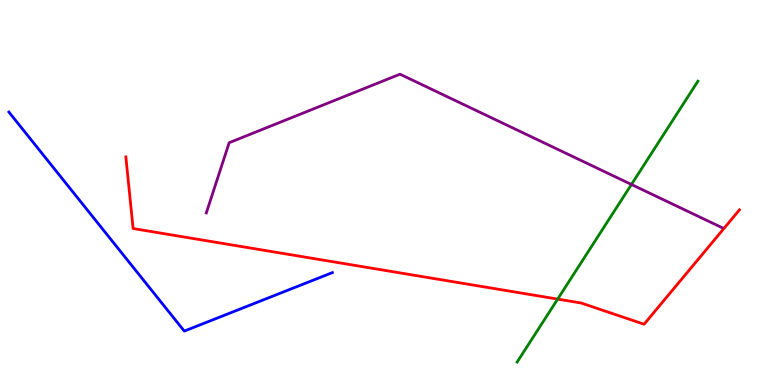[{'lines': ['blue', 'red'], 'intersections': []}, {'lines': ['green', 'red'], 'intersections': [{'x': 7.2, 'y': 2.23}]}, {'lines': ['purple', 'red'], 'intersections': []}, {'lines': ['blue', 'green'], 'intersections': []}, {'lines': ['blue', 'purple'], 'intersections': []}, {'lines': ['green', 'purple'], 'intersections': [{'x': 8.15, 'y': 5.21}]}]